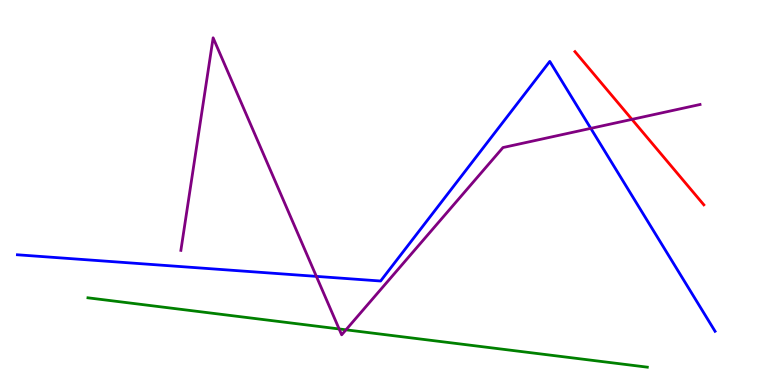[{'lines': ['blue', 'red'], 'intersections': []}, {'lines': ['green', 'red'], 'intersections': []}, {'lines': ['purple', 'red'], 'intersections': [{'x': 8.15, 'y': 6.9}]}, {'lines': ['blue', 'green'], 'intersections': []}, {'lines': ['blue', 'purple'], 'intersections': [{'x': 4.08, 'y': 2.82}, {'x': 7.62, 'y': 6.67}]}, {'lines': ['green', 'purple'], 'intersections': [{'x': 4.38, 'y': 1.46}, {'x': 4.46, 'y': 1.43}]}]